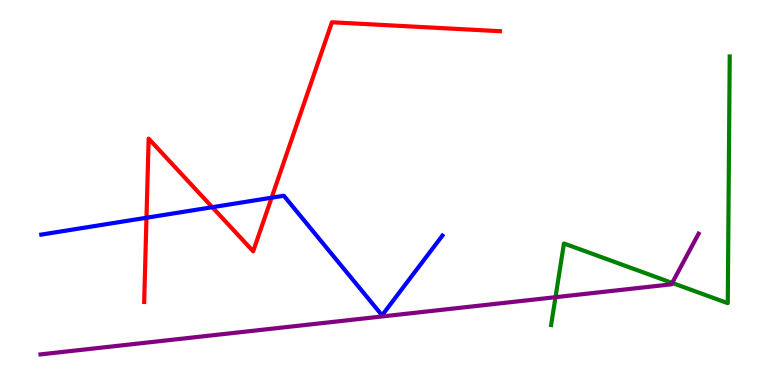[{'lines': ['blue', 'red'], 'intersections': [{'x': 1.89, 'y': 4.34}, {'x': 2.74, 'y': 4.62}, {'x': 3.5, 'y': 4.86}]}, {'lines': ['green', 'red'], 'intersections': []}, {'lines': ['purple', 'red'], 'intersections': []}, {'lines': ['blue', 'green'], 'intersections': []}, {'lines': ['blue', 'purple'], 'intersections': []}, {'lines': ['green', 'purple'], 'intersections': [{'x': 7.17, 'y': 2.28}, {'x': 8.67, 'y': 2.65}]}]